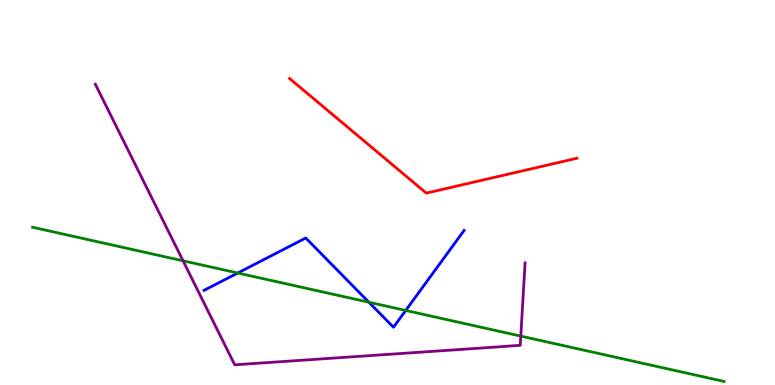[{'lines': ['blue', 'red'], 'intersections': []}, {'lines': ['green', 'red'], 'intersections': []}, {'lines': ['purple', 'red'], 'intersections': []}, {'lines': ['blue', 'green'], 'intersections': [{'x': 3.07, 'y': 2.91}, {'x': 4.76, 'y': 2.15}, {'x': 5.24, 'y': 1.94}]}, {'lines': ['blue', 'purple'], 'intersections': []}, {'lines': ['green', 'purple'], 'intersections': [{'x': 2.36, 'y': 3.23}, {'x': 6.72, 'y': 1.27}]}]